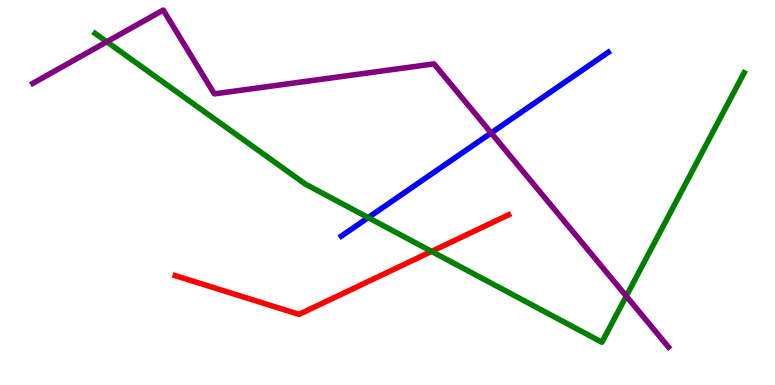[{'lines': ['blue', 'red'], 'intersections': []}, {'lines': ['green', 'red'], 'intersections': [{'x': 5.57, 'y': 3.47}]}, {'lines': ['purple', 'red'], 'intersections': []}, {'lines': ['blue', 'green'], 'intersections': [{'x': 4.75, 'y': 4.35}]}, {'lines': ['blue', 'purple'], 'intersections': [{'x': 6.34, 'y': 6.55}]}, {'lines': ['green', 'purple'], 'intersections': [{'x': 1.38, 'y': 8.92}, {'x': 8.08, 'y': 2.31}]}]